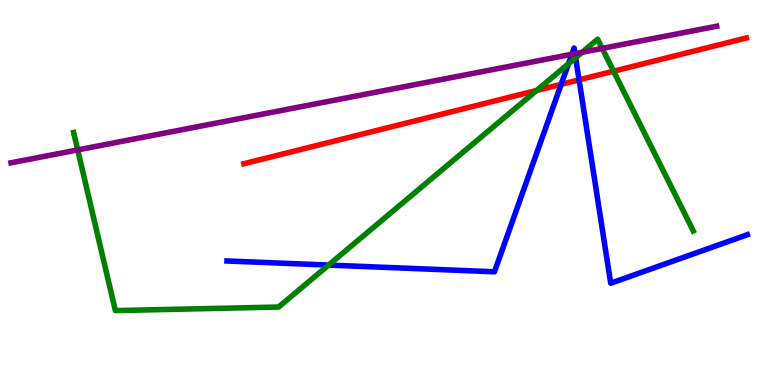[{'lines': ['blue', 'red'], 'intersections': [{'x': 7.24, 'y': 7.81}, {'x': 7.47, 'y': 7.93}]}, {'lines': ['green', 'red'], 'intersections': [{'x': 6.92, 'y': 7.65}, {'x': 7.92, 'y': 8.15}]}, {'lines': ['purple', 'red'], 'intersections': []}, {'lines': ['blue', 'green'], 'intersections': [{'x': 4.24, 'y': 3.11}, {'x': 7.34, 'y': 8.35}, {'x': 7.43, 'y': 8.5}]}, {'lines': ['blue', 'purple'], 'intersections': [{'x': 7.38, 'y': 8.59}, {'x': 7.42, 'y': 8.61}]}, {'lines': ['green', 'purple'], 'intersections': [{'x': 1.0, 'y': 6.11}, {'x': 7.51, 'y': 8.64}, {'x': 7.77, 'y': 8.74}]}]